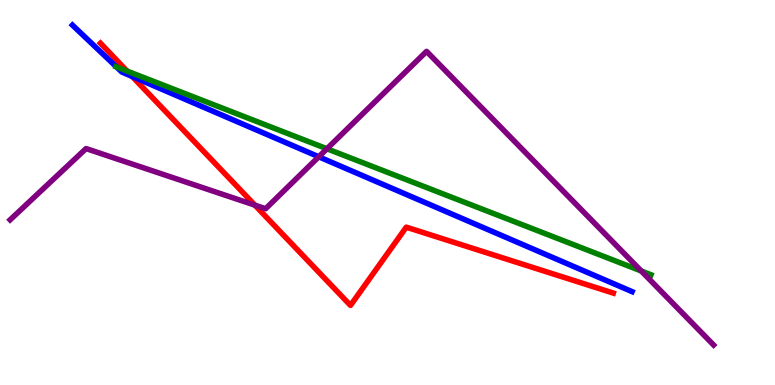[{'lines': ['blue', 'red'], 'intersections': [{'x': 1.71, 'y': 8.01}]}, {'lines': ['green', 'red'], 'intersections': [{'x': 1.64, 'y': 8.15}]}, {'lines': ['purple', 'red'], 'intersections': [{'x': 3.29, 'y': 4.67}]}, {'lines': ['blue', 'green'], 'intersections': [{'x': 1.5, 'y': 8.26}]}, {'lines': ['blue', 'purple'], 'intersections': [{'x': 4.11, 'y': 5.93}]}, {'lines': ['green', 'purple'], 'intersections': [{'x': 4.22, 'y': 6.14}, {'x': 8.27, 'y': 2.96}]}]